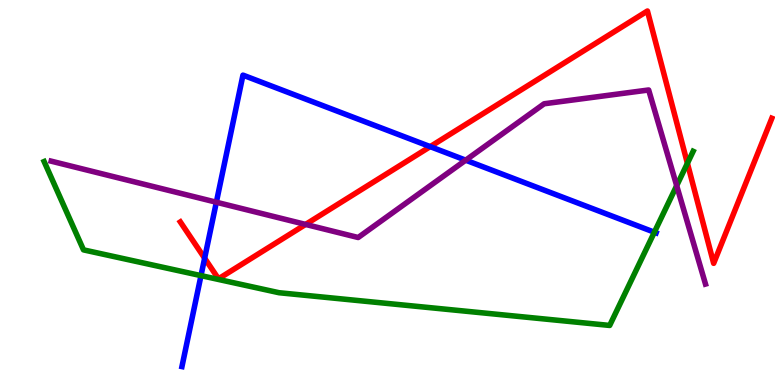[{'lines': ['blue', 'red'], 'intersections': [{'x': 2.64, 'y': 3.29}, {'x': 5.55, 'y': 6.19}]}, {'lines': ['green', 'red'], 'intersections': [{'x': 8.87, 'y': 5.76}]}, {'lines': ['purple', 'red'], 'intersections': [{'x': 3.94, 'y': 4.17}]}, {'lines': ['blue', 'green'], 'intersections': [{'x': 2.59, 'y': 2.84}, {'x': 8.44, 'y': 3.97}]}, {'lines': ['blue', 'purple'], 'intersections': [{'x': 2.79, 'y': 4.75}, {'x': 6.01, 'y': 5.84}]}, {'lines': ['green', 'purple'], 'intersections': [{'x': 8.73, 'y': 5.18}]}]